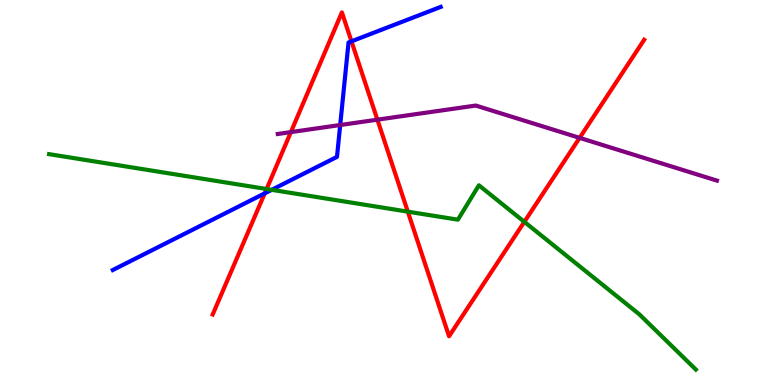[{'lines': ['blue', 'red'], 'intersections': [{'x': 3.42, 'y': 4.98}, {'x': 4.54, 'y': 8.93}]}, {'lines': ['green', 'red'], 'intersections': [{'x': 3.44, 'y': 5.09}, {'x': 5.26, 'y': 4.5}, {'x': 6.77, 'y': 4.24}]}, {'lines': ['purple', 'red'], 'intersections': [{'x': 3.75, 'y': 6.57}, {'x': 4.87, 'y': 6.89}, {'x': 7.48, 'y': 6.42}]}, {'lines': ['blue', 'green'], 'intersections': [{'x': 3.51, 'y': 5.07}]}, {'lines': ['blue', 'purple'], 'intersections': [{'x': 4.39, 'y': 6.75}]}, {'lines': ['green', 'purple'], 'intersections': []}]